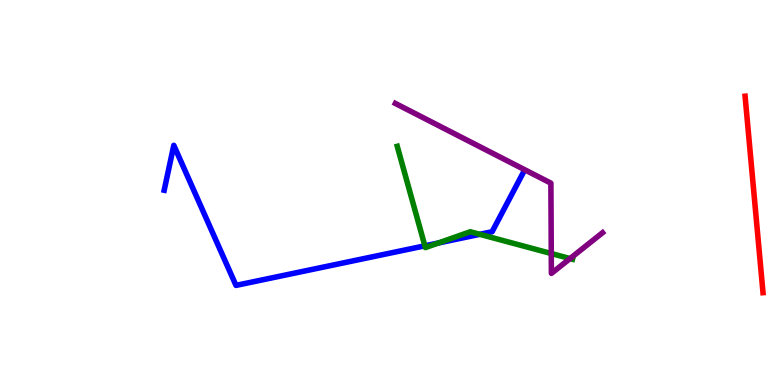[{'lines': ['blue', 'red'], 'intersections': []}, {'lines': ['green', 'red'], 'intersections': []}, {'lines': ['purple', 'red'], 'intersections': []}, {'lines': ['blue', 'green'], 'intersections': [{'x': 5.48, 'y': 3.61}, {'x': 5.66, 'y': 3.69}, {'x': 6.19, 'y': 3.91}]}, {'lines': ['blue', 'purple'], 'intersections': []}, {'lines': ['green', 'purple'], 'intersections': [{'x': 7.11, 'y': 3.41}, {'x': 7.36, 'y': 3.28}]}]